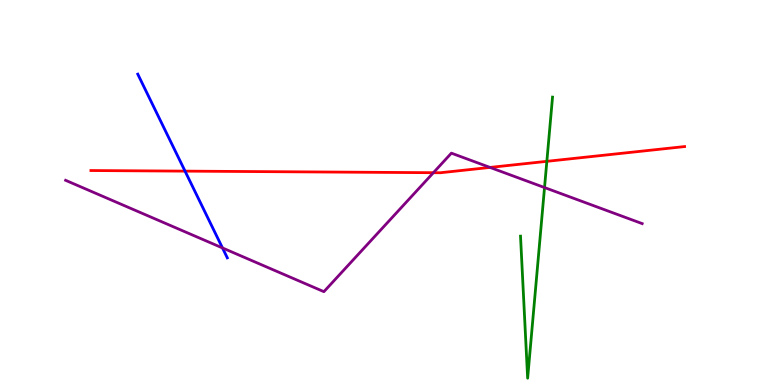[{'lines': ['blue', 'red'], 'intersections': [{'x': 2.39, 'y': 5.56}]}, {'lines': ['green', 'red'], 'intersections': [{'x': 7.06, 'y': 5.81}]}, {'lines': ['purple', 'red'], 'intersections': [{'x': 5.59, 'y': 5.51}, {'x': 6.32, 'y': 5.65}]}, {'lines': ['blue', 'green'], 'intersections': []}, {'lines': ['blue', 'purple'], 'intersections': [{'x': 2.87, 'y': 3.56}]}, {'lines': ['green', 'purple'], 'intersections': [{'x': 7.03, 'y': 5.13}]}]